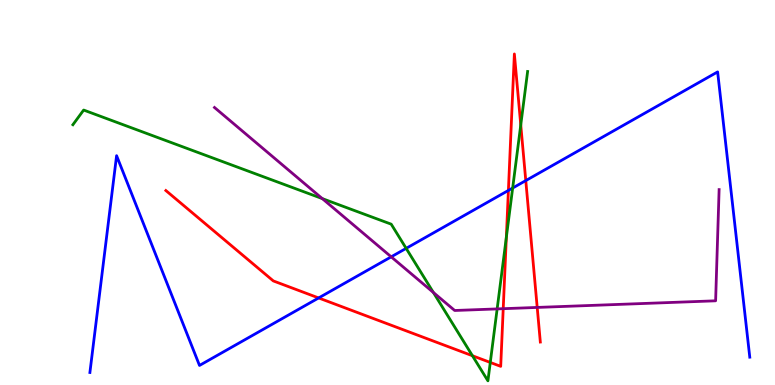[{'lines': ['blue', 'red'], 'intersections': [{'x': 4.11, 'y': 2.26}, {'x': 6.56, 'y': 5.05}, {'x': 6.78, 'y': 5.31}]}, {'lines': ['green', 'red'], 'intersections': [{'x': 6.1, 'y': 0.76}, {'x': 6.33, 'y': 0.586}, {'x': 6.53, 'y': 3.84}, {'x': 6.72, 'y': 6.76}]}, {'lines': ['purple', 'red'], 'intersections': [{'x': 6.49, 'y': 1.98}, {'x': 6.93, 'y': 2.01}]}, {'lines': ['blue', 'green'], 'intersections': [{'x': 5.24, 'y': 3.55}, {'x': 6.62, 'y': 5.12}]}, {'lines': ['blue', 'purple'], 'intersections': [{'x': 5.05, 'y': 3.33}]}, {'lines': ['green', 'purple'], 'intersections': [{'x': 4.16, 'y': 4.84}, {'x': 5.59, 'y': 2.4}, {'x': 6.41, 'y': 1.98}]}]